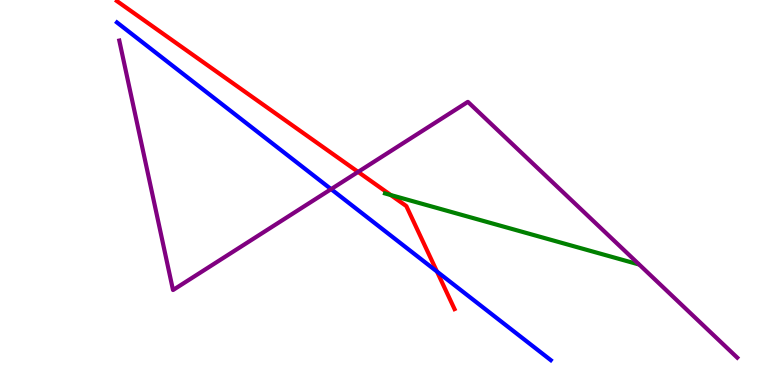[{'lines': ['blue', 'red'], 'intersections': [{'x': 5.64, 'y': 2.95}]}, {'lines': ['green', 'red'], 'intersections': [{'x': 5.04, 'y': 4.93}]}, {'lines': ['purple', 'red'], 'intersections': [{'x': 4.62, 'y': 5.53}]}, {'lines': ['blue', 'green'], 'intersections': []}, {'lines': ['blue', 'purple'], 'intersections': [{'x': 4.27, 'y': 5.09}]}, {'lines': ['green', 'purple'], 'intersections': []}]